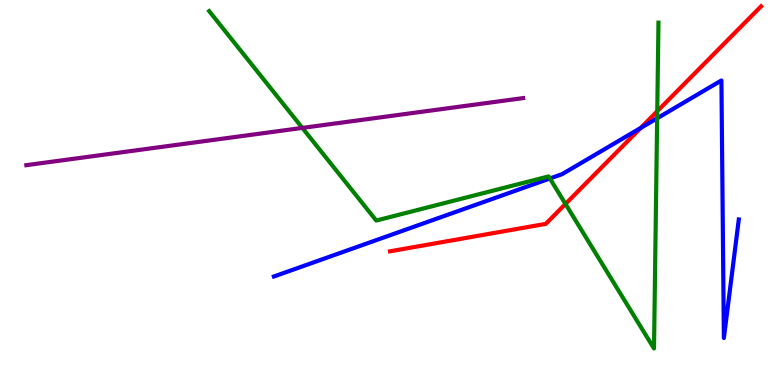[{'lines': ['blue', 'red'], 'intersections': [{'x': 8.27, 'y': 6.68}]}, {'lines': ['green', 'red'], 'intersections': [{'x': 7.3, 'y': 4.7}, {'x': 8.48, 'y': 7.11}]}, {'lines': ['purple', 'red'], 'intersections': []}, {'lines': ['blue', 'green'], 'intersections': [{'x': 7.1, 'y': 5.36}, {'x': 8.48, 'y': 6.93}]}, {'lines': ['blue', 'purple'], 'intersections': []}, {'lines': ['green', 'purple'], 'intersections': [{'x': 3.9, 'y': 6.68}]}]